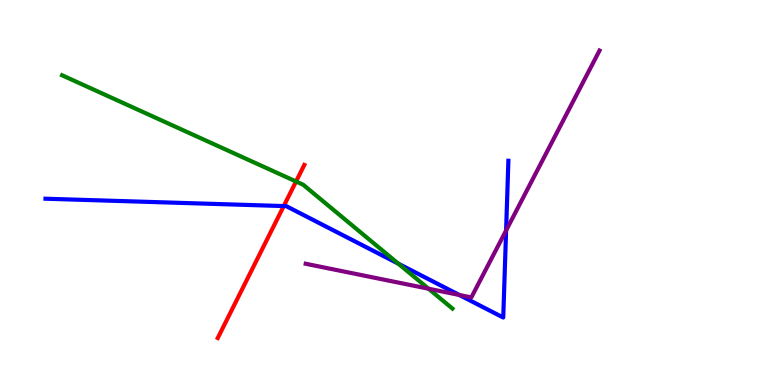[{'lines': ['blue', 'red'], 'intersections': [{'x': 3.66, 'y': 4.65}]}, {'lines': ['green', 'red'], 'intersections': [{'x': 3.82, 'y': 5.29}]}, {'lines': ['purple', 'red'], 'intersections': []}, {'lines': ['blue', 'green'], 'intersections': [{'x': 5.14, 'y': 3.15}]}, {'lines': ['blue', 'purple'], 'intersections': [{'x': 5.93, 'y': 2.34}, {'x': 6.53, 'y': 4.01}]}, {'lines': ['green', 'purple'], 'intersections': [{'x': 5.53, 'y': 2.5}]}]